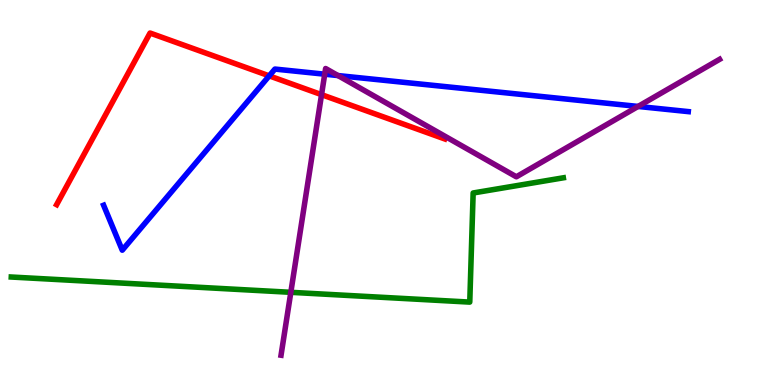[{'lines': ['blue', 'red'], 'intersections': [{'x': 3.47, 'y': 8.03}]}, {'lines': ['green', 'red'], 'intersections': []}, {'lines': ['purple', 'red'], 'intersections': [{'x': 4.15, 'y': 7.54}]}, {'lines': ['blue', 'green'], 'intersections': []}, {'lines': ['blue', 'purple'], 'intersections': [{'x': 4.19, 'y': 8.07}, {'x': 4.36, 'y': 8.04}, {'x': 8.23, 'y': 7.24}]}, {'lines': ['green', 'purple'], 'intersections': [{'x': 3.75, 'y': 2.41}]}]